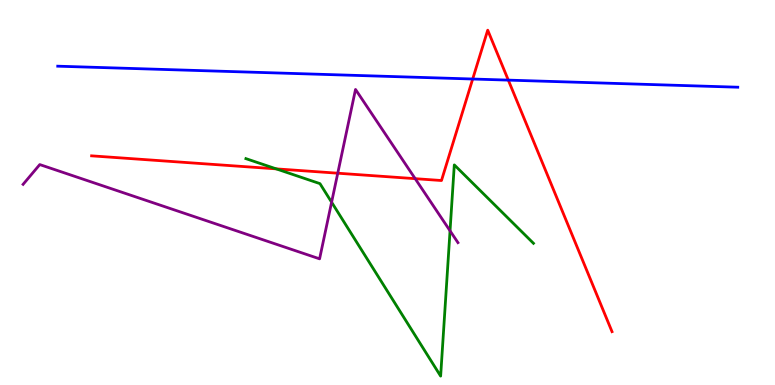[{'lines': ['blue', 'red'], 'intersections': [{'x': 6.1, 'y': 7.95}, {'x': 6.56, 'y': 7.92}]}, {'lines': ['green', 'red'], 'intersections': [{'x': 3.56, 'y': 5.61}]}, {'lines': ['purple', 'red'], 'intersections': [{'x': 4.36, 'y': 5.5}, {'x': 5.36, 'y': 5.36}]}, {'lines': ['blue', 'green'], 'intersections': []}, {'lines': ['blue', 'purple'], 'intersections': []}, {'lines': ['green', 'purple'], 'intersections': [{'x': 4.28, 'y': 4.75}, {'x': 5.81, 'y': 4.0}]}]